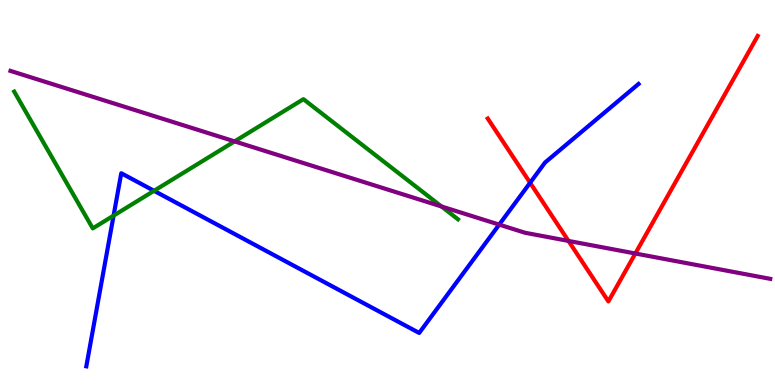[{'lines': ['blue', 'red'], 'intersections': [{'x': 6.84, 'y': 5.25}]}, {'lines': ['green', 'red'], 'intersections': []}, {'lines': ['purple', 'red'], 'intersections': [{'x': 7.34, 'y': 3.74}, {'x': 8.2, 'y': 3.42}]}, {'lines': ['blue', 'green'], 'intersections': [{'x': 1.47, 'y': 4.4}, {'x': 1.99, 'y': 5.04}]}, {'lines': ['blue', 'purple'], 'intersections': [{'x': 6.44, 'y': 4.17}]}, {'lines': ['green', 'purple'], 'intersections': [{'x': 3.03, 'y': 6.33}, {'x': 5.7, 'y': 4.64}]}]